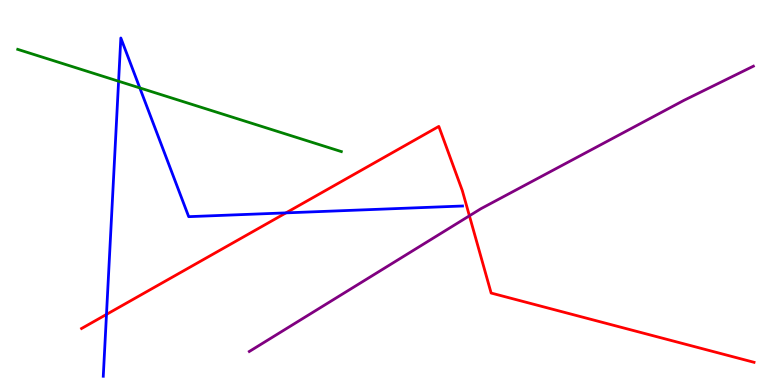[{'lines': ['blue', 'red'], 'intersections': [{'x': 1.37, 'y': 1.83}, {'x': 3.69, 'y': 4.47}]}, {'lines': ['green', 'red'], 'intersections': []}, {'lines': ['purple', 'red'], 'intersections': [{'x': 6.06, 'y': 4.39}]}, {'lines': ['blue', 'green'], 'intersections': [{'x': 1.53, 'y': 7.89}, {'x': 1.8, 'y': 7.72}]}, {'lines': ['blue', 'purple'], 'intersections': []}, {'lines': ['green', 'purple'], 'intersections': []}]